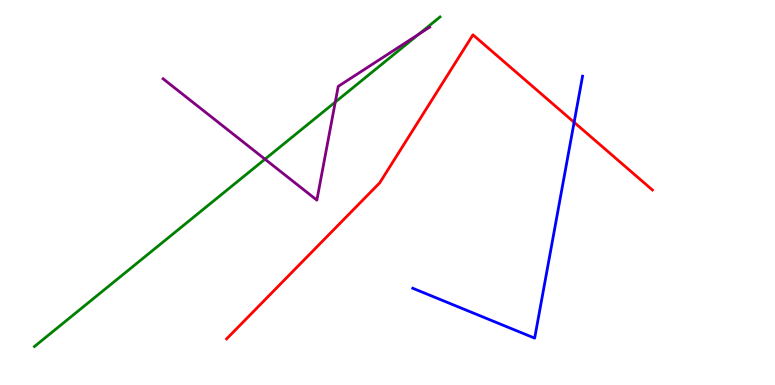[{'lines': ['blue', 'red'], 'intersections': [{'x': 7.41, 'y': 6.82}]}, {'lines': ['green', 'red'], 'intersections': []}, {'lines': ['purple', 'red'], 'intersections': []}, {'lines': ['blue', 'green'], 'intersections': []}, {'lines': ['blue', 'purple'], 'intersections': []}, {'lines': ['green', 'purple'], 'intersections': [{'x': 3.42, 'y': 5.87}, {'x': 4.33, 'y': 7.35}, {'x': 5.41, 'y': 9.11}]}]